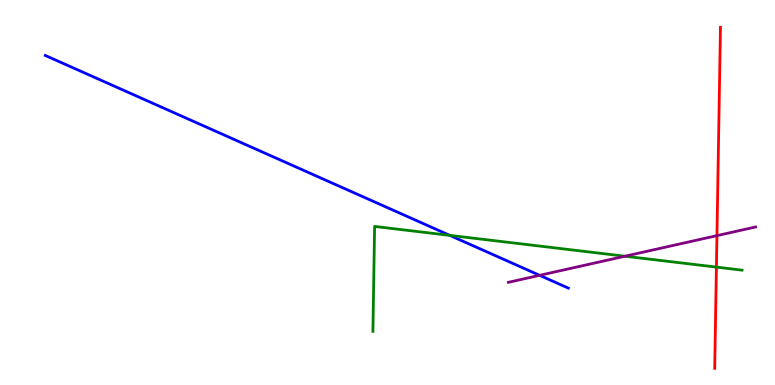[{'lines': ['blue', 'red'], 'intersections': []}, {'lines': ['green', 'red'], 'intersections': [{'x': 9.24, 'y': 3.06}]}, {'lines': ['purple', 'red'], 'intersections': [{'x': 9.25, 'y': 3.88}]}, {'lines': ['blue', 'green'], 'intersections': [{'x': 5.8, 'y': 3.89}]}, {'lines': ['blue', 'purple'], 'intersections': [{'x': 6.96, 'y': 2.85}]}, {'lines': ['green', 'purple'], 'intersections': [{'x': 8.06, 'y': 3.34}]}]